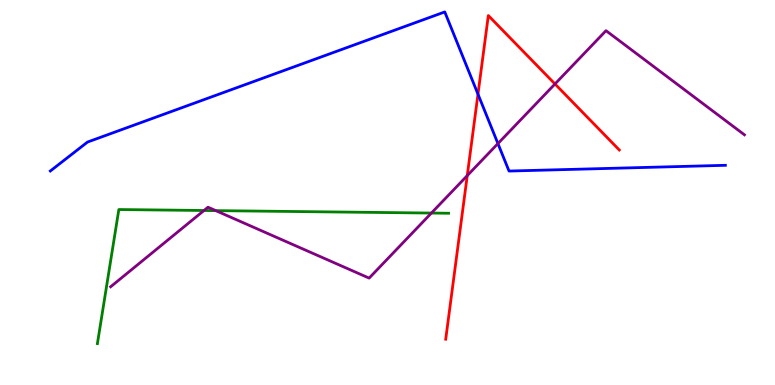[{'lines': ['blue', 'red'], 'intersections': [{'x': 6.17, 'y': 7.55}]}, {'lines': ['green', 'red'], 'intersections': []}, {'lines': ['purple', 'red'], 'intersections': [{'x': 6.03, 'y': 5.44}, {'x': 7.16, 'y': 7.82}]}, {'lines': ['blue', 'green'], 'intersections': []}, {'lines': ['blue', 'purple'], 'intersections': [{'x': 6.42, 'y': 6.27}]}, {'lines': ['green', 'purple'], 'intersections': [{'x': 2.63, 'y': 4.53}, {'x': 2.78, 'y': 4.53}, {'x': 5.57, 'y': 4.47}]}]